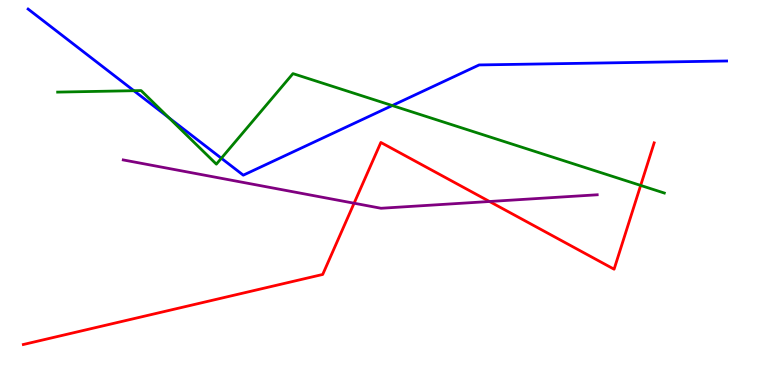[{'lines': ['blue', 'red'], 'intersections': []}, {'lines': ['green', 'red'], 'intersections': [{'x': 8.27, 'y': 5.18}]}, {'lines': ['purple', 'red'], 'intersections': [{'x': 4.57, 'y': 4.72}, {'x': 6.32, 'y': 4.77}]}, {'lines': ['blue', 'green'], 'intersections': [{'x': 1.73, 'y': 7.64}, {'x': 2.18, 'y': 6.94}, {'x': 2.86, 'y': 5.89}, {'x': 5.06, 'y': 7.26}]}, {'lines': ['blue', 'purple'], 'intersections': []}, {'lines': ['green', 'purple'], 'intersections': []}]